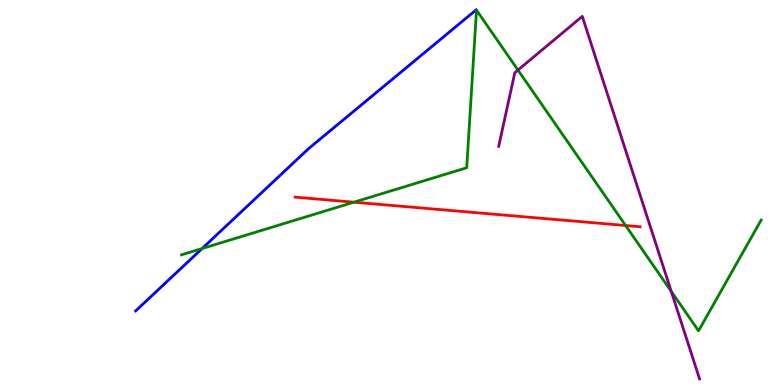[{'lines': ['blue', 'red'], 'intersections': []}, {'lines': ['green', 'red'], 'intersections': [{'x': 4.57, 'y': 4.75}, {'x': 8.07, 'y': 4.14}]}, {'lines': ['purple', 'red'], 'intersections': []}, {'lines': ['blue', 'green'], 'intersections': [{'x': 2.61, 'y': 3.54}]}, {'lines': ['blue', 'purple'], 'intersections': []}, {'lines': ['green', 'purple'], 'intersections': [{'x': 6.68, 'y': 8.18}, {'x': 8.66, 'y': 2.43}]}]